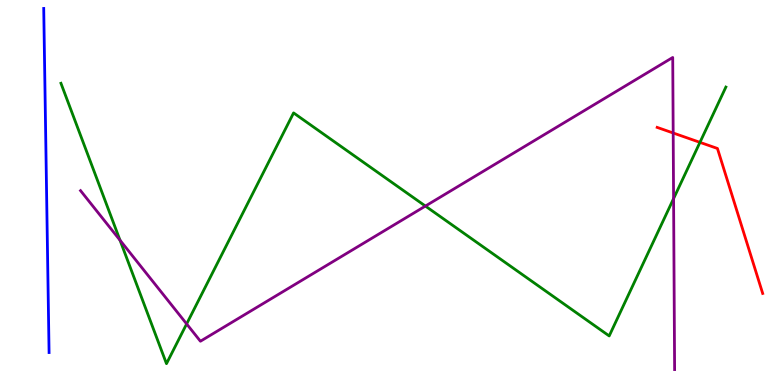[{'lines': ['blue', 'red'], 'intersections': []}, {'lines': ['green', 'red'], 'intersections': [{'x': 9.03, 'y': 6.3}]}, {'lines': ['purple', 'red'], 'intersections': [{'x': 8.69, 'y': 6.55}]}, {'lines': ['blue', 'green'], 'intersections': []}, {'lines': ['blue', 'purple'], 'intersections': []}, {'lines': ['green', 'purple'], 'intersections': [{'x': 1.55, 'y': 3.76}, {'x': 2.41, 'y': 1.59}, {'x': 5.49, 'y': 4.65}, {'x': 8.69, 'y': 4.84}]}]